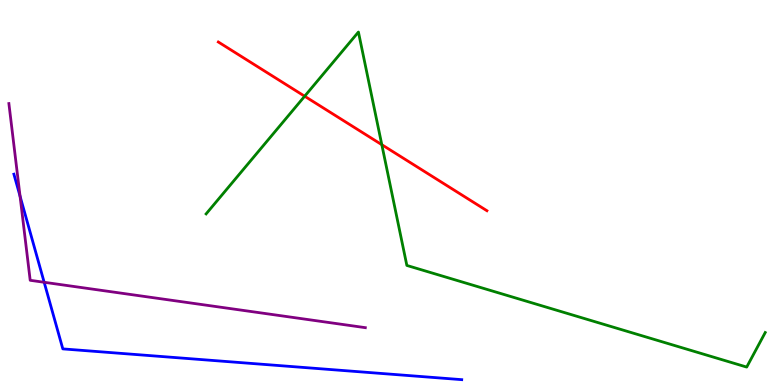[{'lines': ['blue', 'red'], 'intersections': []}, {'lines': ['green', 'red'], 'intersections': [{'x': 3.93, 'y': 7.5}, {'x': 4.93, 'y': 6.24}]}, {'lines': ['purple', 'red'], 'intersections': []}, {'lines': ['blue', 'green'], 'intersections': []}, {'lines': ['blue', 'purple'], 'intersections': [{'x': 0.259, 'y': 4.9}, {'x': 0.57, 'y': 2.67}]}, {'lines': ['green', 'purple'], 'intersections': []}]